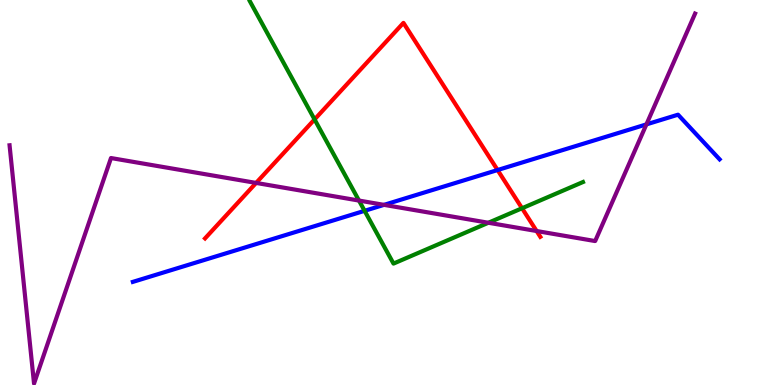[{'lines': ['blue', 'red'], 'intersections': [{'x': 6.42, 'y': 5.58}]}, {'lines': ['green', 'red'], 'intersections': [{'x': 4.06, 'y': 6.9}, {'x': 6.74, 'y': 4.59}]}, {'lines': ['purple', 'red'], 'intersections': [{'x': 3.3, 'y': 5.25}, {'x': 6.92, 'y': 4.0}]}, {'lines': ['blue', 'green'], 'intersections': [{'x': 4.7, 'y': 4.52}]}, {'lines': ['blue', 'purple'], 'intersections': [{'x': 4.96, 'y': 4.68}, {'x': 8.34, 'y': 6.77}]}, {'lines': ['green', 'purple'], 'intersections': [{'x': 4.63, 'y': 4.79}, {'x': 6.3, 'y': 4.21}]}]